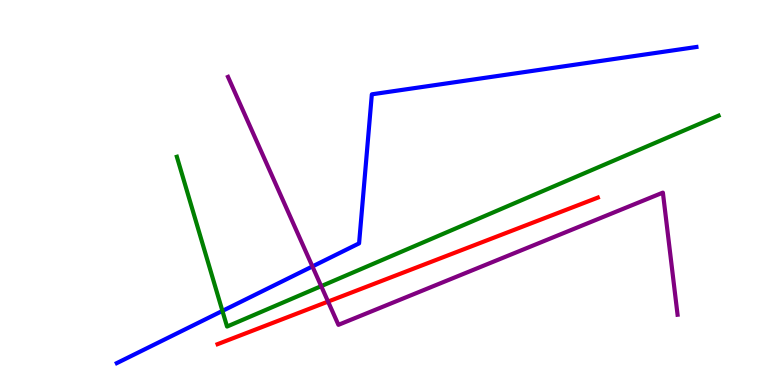[{'lines': ['blue', 'red'], 'intersections': []}, {'lines': ['green', 'red'], 'intersections': []}, {'lines': ['purple', 'red'], 'intersections': [{'x': 4.23, 'y': 2.17}]}, {'lines': ['blue', 'green'], 'intersections': [{'x': 2.87, 'y': 1.92}]}, {'lines': ['blue', 'purple'], 'intersections': [{'x': 4.03, 'y': 3.08}]}, {'lines': ['green', 'purple'], 'intersections': [{'x': 4.14, 'y': 2.57}]}]